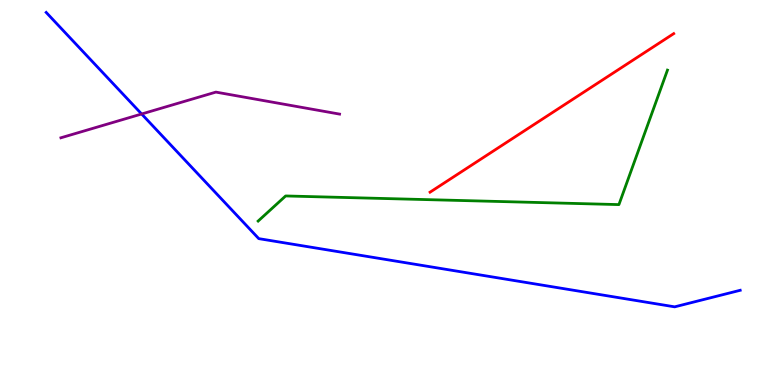[{'lines': ['blue', 'red'], 'intersections': []}, {'lines': ['green', 'red'], 'intersections': []}, {'lines': ['purple', 'red'], 'intersections': []}, {'lines': ['blue', 'green'], 'intersections': []}, {'lines': ['blue', 'purple'], 'intersections': [{'x': 1.83, 'y': 7.04}]}, {'lines': ['green', 'purple'], 'intersections': []}]